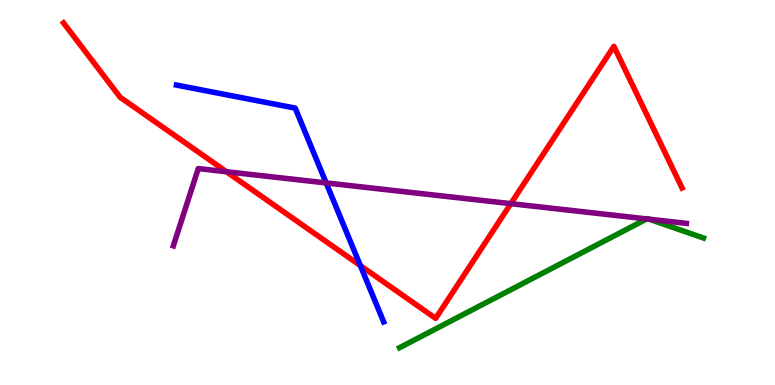[{'lines': ['blue', 'red'], 'intersections': [{'x': 4.65, 'y': 3.1}]}, {'lines': ['green', 'red'], 'intersections': []}, {'lines': ['purple', 'red'], 'intersections': [{'x': 2.92, 'y': 5.54}, {'x': 6.59, 'y': 4.71}]}, {'lines': ['blue', 'green'], 'intersections': []}, {'lines': ['blue', 'purple'], 'intersections': [{'x': 4.21, 'y': 5.25}]}, {'lines': ['green', 'purple'], 'intersections': [{'x': 8.34, 'y': 4.31}, {'x': 8.38, 'y': 4.31}]}]